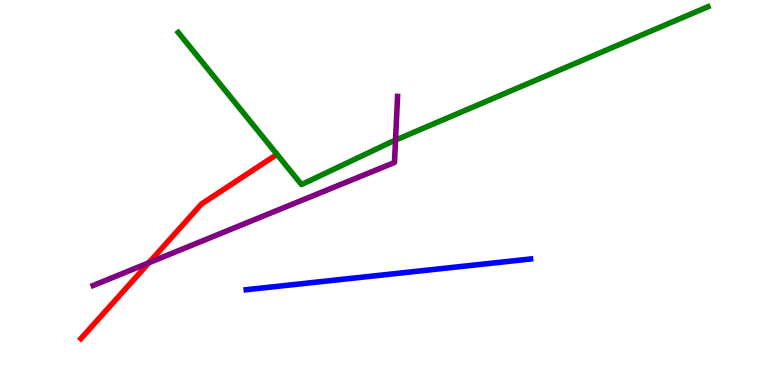[{'lines': ['blue', 'red'], 'intersections': []}, {'lines': ['green', 'red'], 'intersections': []}, {'lines': ['purple', 'red'], 'intersections': [{'x': 1.92, 'y': 3.18}]}, {'lines': ['blue', 'green'], 'intersections': []}, {'lines': ['blue', 'purple'], 'intersections': []}, {'lines': ['green', 'purple'], 'intersections': [{'x': 5.1, 'y': 6.36}]}]